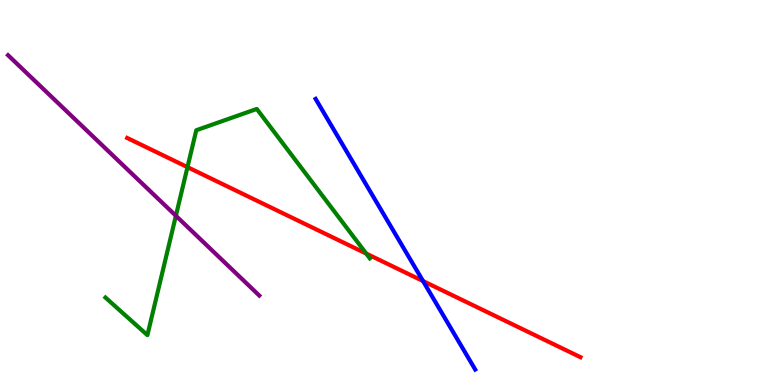[{'lines': ['blue', 'red'], 'intersections': [{'x': 5.46, 'y': 2.7}]}, {'lines': ['green', 'red'], 'intersections': [{'x': 2.42, 'y': 5.66}, {'x': 4.73, 'y': 3.41}]}, {'lines': ['purple', 'red'], 'intersections': []}, {'lines': ['blue', 'green'], 'intersections': []}, {'lines': ['blue', 'purple'], 'intersections': []}, {'lines': ['green', 'purple'], 'intersections': [{'x': 2.27, 'y': 4.4}]}]